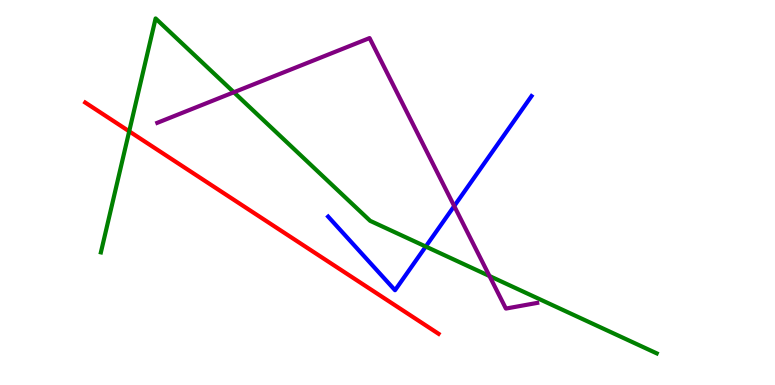[{'lines': ['blue', 'red'], 'intersections': []}, {'lines': ['green', 'red'], 'intersections': [{'x': 1.67, 'y': 6.59}]}, {'lines': ['purple', 'red'], 'intersections': []}, {'lines': ['blue', 'green'], 'intersections': [{'x': 5.49, 'y': 3.6}]}, {'lines': ['blue', 'purple'], 'intersections': [{'x': 5.86, 'y': 4.65}]}, {'lines': ['green', 'purple'], 'intersections': [{'x': 3.02, 'y': 7.6}, {'x': 6.32, 'y': 2.83}]}]